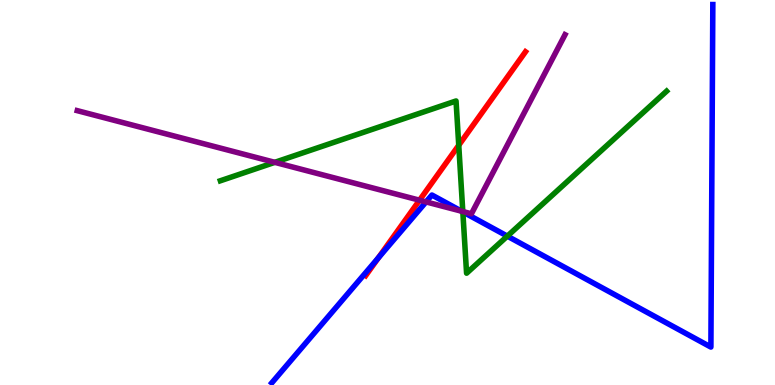[{'lines': ['blue', 'red'], 'intersections': [{'x': 4.88, 'y': 3.3}]}, {'lines': ['green', 'red'], 'intersections': [{'x': 5.92, 'y': 6.23}]}, {'lines': ['purple', 'red'], 'intersections': [{'x': 5.41, 'y': 4.8}]}, {'lines': ['blue', 'green'], 'intersections': [{'x': 5.97, 'y': 4.5}, {'x': 6.55, 'y': 3.87}]}, {'lines': ['blue', 'purple'], 'intersections': [{'x': 5.5, 'y': 4.76}, {'x': 5.96, 'y': 4.51}]}, {'lines': ['green', 'purple'], 'intersections': [{'x': 3.55, 'y': 5.78}, {'x': 5.97, 'y': 4.51}]}]